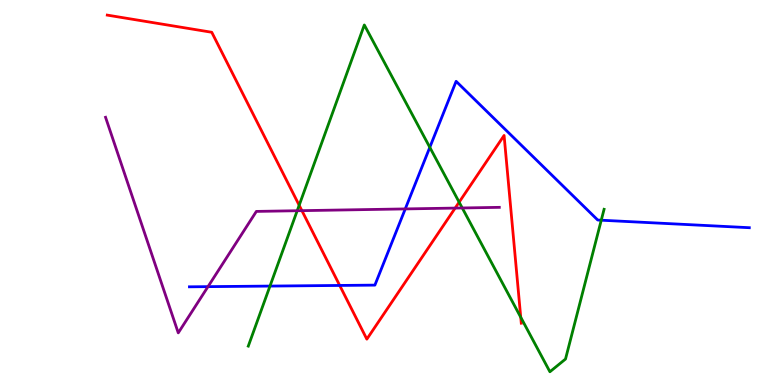[{'lines': ['blue', 'red'], 'intersections': [{'x': 4.38, 'y': 2.59}]}, {'lines': ['green', 'red'], 'intersections': [{'x': 3.86, 'y': 4.67}, {'x': 5.92, 'y': 4.75}, {'x': 6.72, 'y': 1.76}]}, {'lines': ['purple', 'red'], 'intersections': [{'x': 3.9, 'y': 4.53}, {'x': 5.87, 'y': 4.6}]}, {'lines': ['blue', 'green'], 'intersections': [{'x': 3.48, 'y': 2.57}, {'x': 5.55, 'y': 6.17}, {'x': 7.76, 'y': 4.28}]}, {'lines': ['blue', 'purple'], 'intersections': [{'x': 2.68, 'y': 2.55}, {'x': 5.23, 'y': 4.57}]}, {'lines': ['green', 'purple'], 'intersections': [{'x': 3.83, 'y': 4.53}, {'x': 5.96, 'y': 4.6}]}]